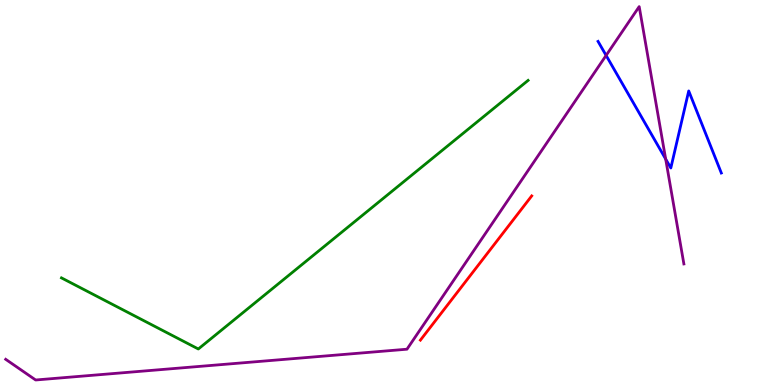[{'lines': ['blue', 'red'], 'intersections': []}, {'lines': ['green', 'red'], 'intersections': []}, {'lines': ['purple', 'red'], 'intersections': []}, {'lines': ['blue', 'green'], 'intersections': []}, {'lines': ['blue', 'purple'], 'intersections': [{'x': 7.82, 'y': 8.56}, {'x': 8.59, 'y': 5.87}]}, {'lines': ['green', 'purple'], 'intersections': []}]